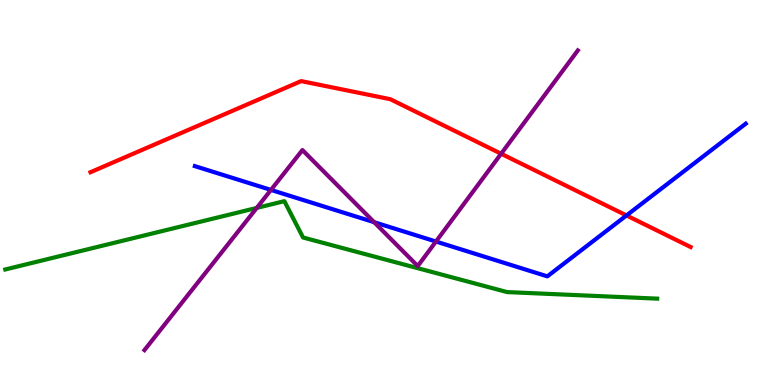[{'lines': ['blue', 'red'], 'intersections': [{'x': 8.08, 'y': 4.4}]}, {'lines': ['green', 'red'], 'intersections': []}, {'lines': ['purple', 'red'], 'intersections': [{'x': 6.47, 'y': 6.01}]}, {'lines': ['blue', 'green'], 'intersections': []}, {'lines': ['blue', 'purple'], 'intersections': [{'x': 3.5, 'y': 5.07}, {'x': 4.83, 'y': 4.23}, {'x': 5.63, 'y': 3.73}]}, {'lines': ['green', 'purple'], 'intersections': [{'x': 3.31, 'y': 4.6}]}]